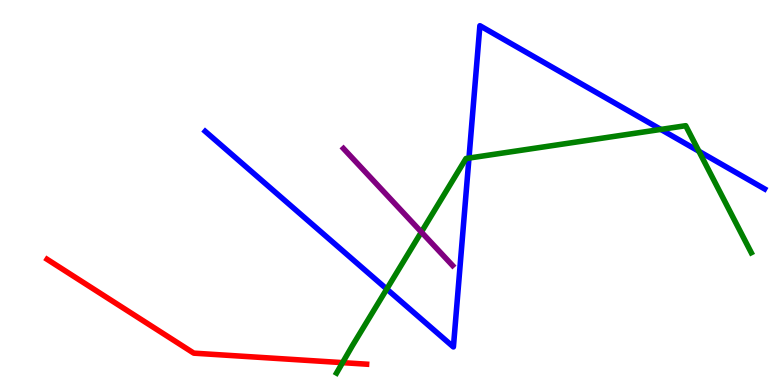[{'lines': ['blue', 'red'], 'intersections': []}, {'lines': ['green', 'red'], 'intersections': [{'x': 4.42, 'y': 0.581}]}, {'lines': ['purple', 'red'], 'intersections': []}, {'lines': ['blue', 'green'], 'intersections': [{'x': 4.99, 'y': 2.49}, {'x': 6.05, 'y': 5.89}, {'x': 8.53, 'y': 6.64}, {'x': 9.02, 'y': 6.07}]}, {'lines': ['blue', 'purple'], 'intersections': []}, {'lines': ['green', 'purple'], 'intersections': [{'x': 5.44, 'y': 3.97}]}]